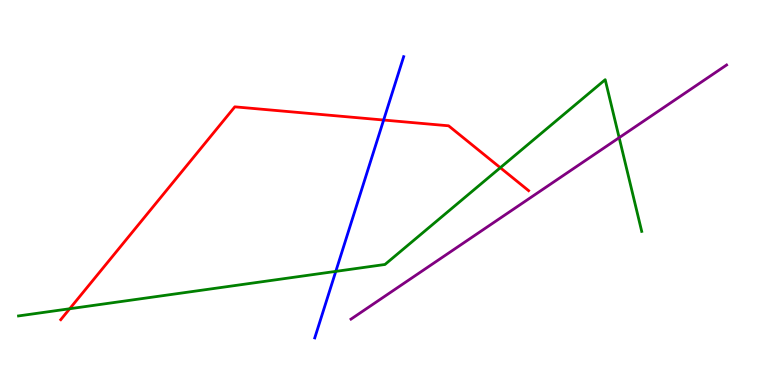[{'lines': ['blue', 'red'], 'intersections': [{'x': 4.95, 'y': 6.88}]}, {'lines': ['green', 'red'], 'intersections': [{'x': 0.899, 'y': 1.98}, {'x': 6.46, 'y': 5.64}]}, {'lines': ['purple', 'red'], 'intersections': []}, {'lines': ['blue', 'green'], 'intersections': [{'x': 4.33, 'y': 2.95}]}, {'lines': ['blue', 'purple'], 'intersections': []}, {'lines': ['green', 'purple'], 'intersections': [{'x': 7.99, 'y': 6.42}]}]